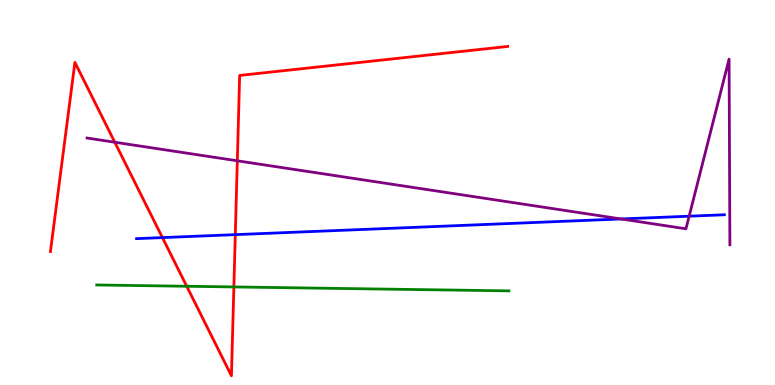[{'lines': ['blue', 'red'], 'intersections': [{'x': 2.1, 'y': 3.83}, {'x': 3.04, 'y': 3.91}]}, {'lines': ['green', 'red'], 'intersections': [{'x': 2.41, 'y': 2.56}, {'x': 3.02, 'y': 2.55}]}, {'lines': ['purple', 'red'], 'intersections': [{'x': 1.48, 'y': 6.31}, {'x': 3.06, 'y': 5.82}]}, {'lines': ['blue', 'green'], 'intersections': []}, {'lines': ['blue', 'purple'], 'intersections': [{'x': 8.01, 'y': 4.31}, {'x': 8.89, 'y': 4.38}]}, {'lines': ['green', 'purple'], 'intersections': []}]